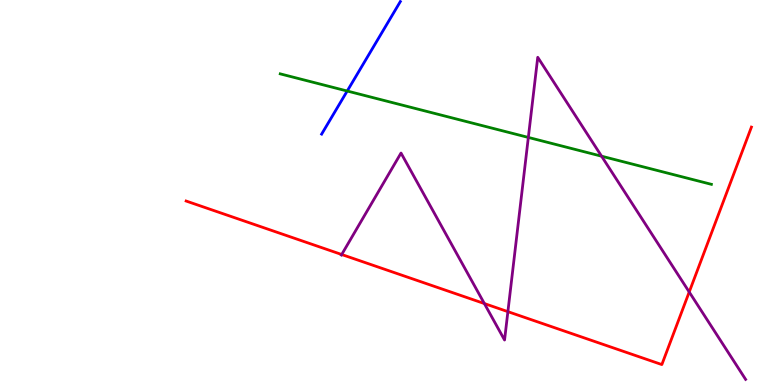[{'lines': ['blue', 'red'], 'intersections': []}, {'lines': ['green', 'red'], 'intersections': []}, {'lines': ['purple', 'red'], 'intersections': [{'x': 4.41, 'y': 3.39}, {'x': 6.25, 'y': 2.12}, {'x': 6.55, 'y': 1.91}, {'x': 8.89, 'y': 2.42}]}, {'lines': ['blue', 'green'], 'intersections': [{'x': 4.48, 'y': 7.64}]}, {'lines': ['blue', 'purple'], 'intersections': []}, {'lines': ['green', 'purple'], 'intersections': [{'x': 6.82, 'y': 6.43}, {'x': 7.76, 'y': 5.94}]}]